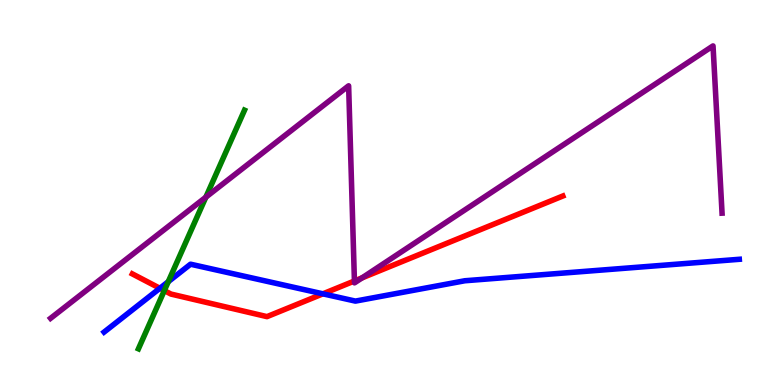[{'lines': ['blue', 'red'], 'intersections': [{'x': 2.06, 'y': 2.51}, {'x': 4.17, 'y': 2.37}]}, {'lines': ['green', 'red'], 'intersections': [{'x': 2.12, 'y': 2.45}]}, {'lines': ['purple', 'red'], 'intersections': [{'x': 4.57, 'y': 2.7}, {'x': 4.67, 'y': 2.78}]}, {'lines': ['blue', 'green'], 'intersections': [{'x': 2.17, 'y': 2.68}]}, {'lines': ['blue', 'purple'], 'intersections': []}, {'lines': ['green', 'purple'], 'intersections': [{'x': 2.66, 'y': 4.88}]}]